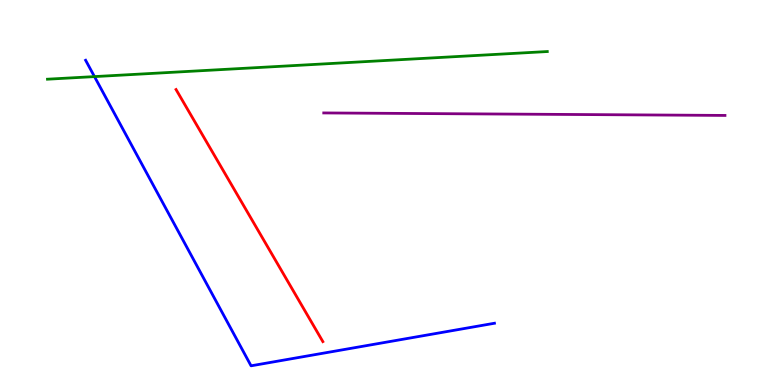[{'lines': ['blue', 'red'], 'intersections': []}, {'lines': ['green', 'red'], 'intersections': []}, {'lines': ['purple', 'red'], 'intersections': []}, {'lines': ['blue', 'green'], 'intersections': [{'x': 1.22, 'y': 8.01}]}, {'lines': ['blue', 'purple'], 'intersections': []}, {'lines': ['green', 'purple'], 'intersections': []}]